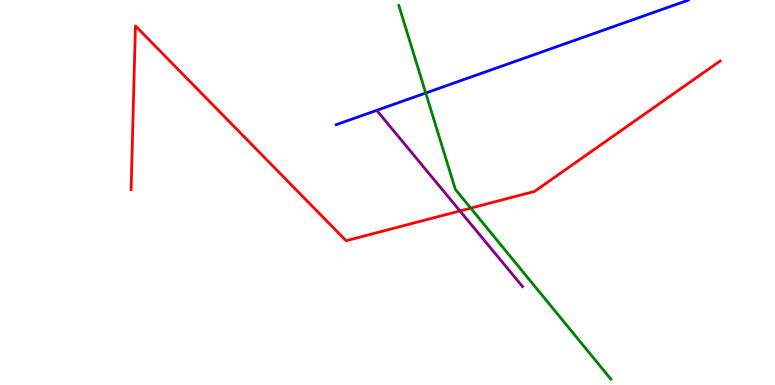[{'lines': ['blue', 'red'], 'intersections': []}, {'lines': ['green', 'red'], 'intersections': [{'x': 6.07, 'y': 4.59}]}, {'lines': ['purple', 'red'], 'intersections': [{'x': 5.94, 'y': 4.52}]}, {'lines': ['blue', 'green'], 'intersections': [{'x': 5.49, 'y': 7.58}]}, {'lines': ['blue', 'purple'], 'intersections': []}, {'lines': ['green', 'purple'], 'intersections': []}]